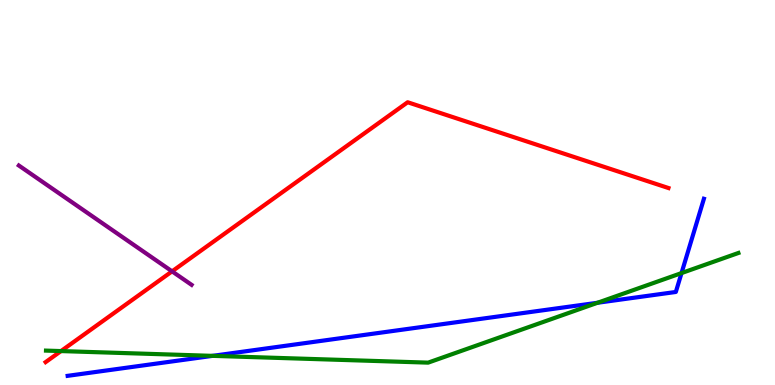[{'lines': ['blue', 'red'], 'intersections': []}, {'lines': ['green', 'red'], 'intersections': [{'x': 0.787, 'y': 0.881}]}, {'lines': ['purple', 'red'], 'intersections': [{'x': 2.22, 'y': 2.95}]}, {'lines': ['blue', 'green'], 'intersections': [{'x': 2.74, 'y': 0.757}, {'x': 7.71, 'y': 2.14}, {'x': 8.79, 'y': 2.91}]}, {'lines': ['blue', 'purple'], 'intersections': []}, {'lines': ['green', 'purple'], 'intersections': []}]